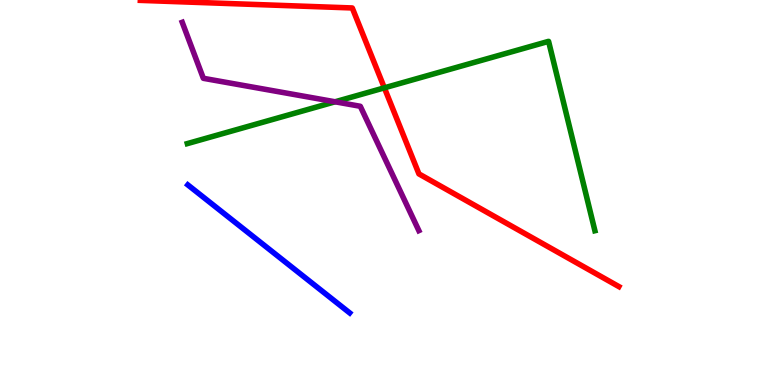[{'lines': ['blue', 'red'], 'intersections': []}, {'lines': ['green', 'red'], 'intersections': [{'x': 4.96, 'y': 7.72}]}, {'lines': ['purple', 'red'], 'intersections': []}, {'lines': ['blue', 'green'], 'intersections': []}, {'lines': ['blue', 'purple'], 'intersections': []}, {'lines': ['green', 'purple'], 'intersections': [{'x': 4.32, 'y': 7.36}]}]